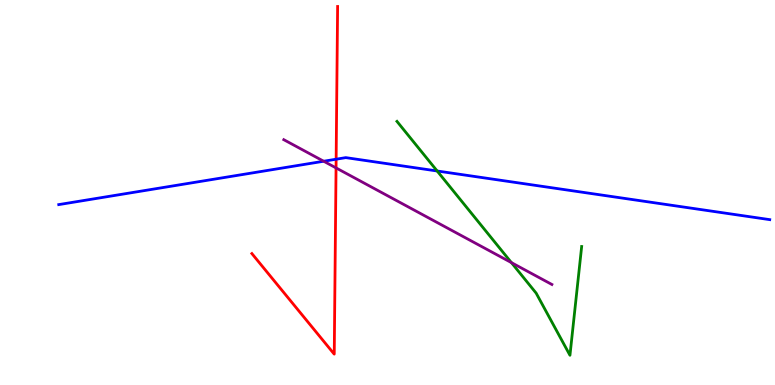[{'lines': ['blue', 'red'], 'intersections': [{'x': 4.34, 'y': 5.86}]}, {'lines': ['green', 'red'], 'intersections': []}, {'lines': ['purple', 'red'], 'intersections': [{'x': 4.34, 'y': 5.64}]}, {'lines': ['blue', 'green'], 'intersections': [{'x': 5.64, 'y': 5.56}]}, {'lines': ['blue', 'purple'], 'intersections': [{'x': 4.18, 'y': 5.81}]}, {'lines': ['green', 'purple'], 'intersections': [{'x': 6.6, 'y': 3.18}]}]